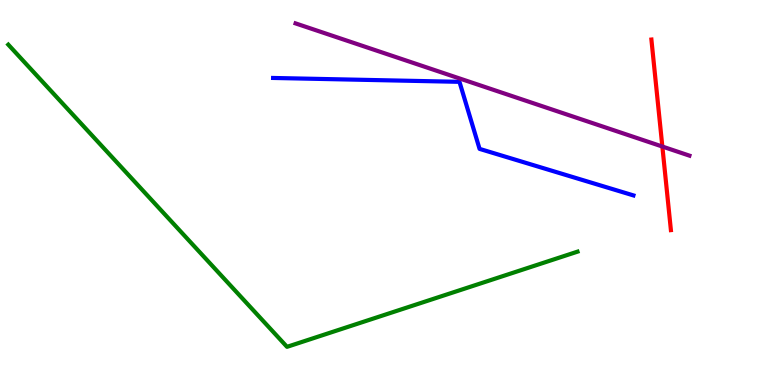[{'lines': ['blue', 'red'], 'intersections': []}, {'lines': ['green', 'red'], 'intersections': []}, {'lines': ['purple', 'red'], 'intersections': [{'x': 8.55, 'y': 6.19}]}, {'lines': ['blue', 'green'], 'intersections': []}, {'lines': ['blue', 'purple'], 'intersections': []}, {'lines': ['green', 'purple'], 'intersections': []}]